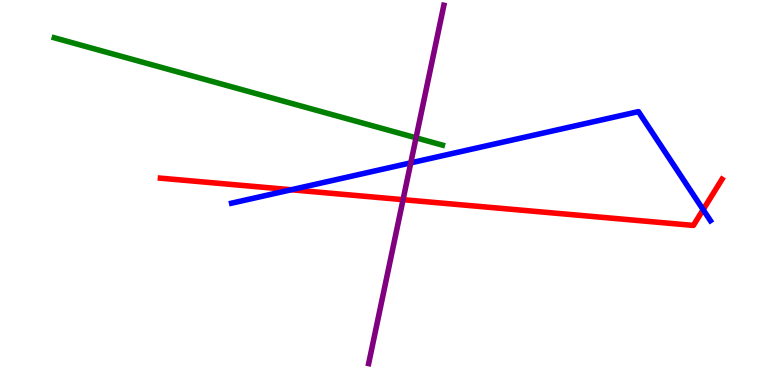[{'lines': ['blue', 'red'], 'intersections': [{'x': 3.76, 'y': 5.07}, {'x': 9.07, 'y': 4.55}]}, {'lines': ['green', 'red'], 'intersections': []}, {'lines': ['purple', 'red'], 'intersections': [{'x': 5.2, 'y': 4.81}]}, {'lines': ['blue', 'green'], 'intersections': []}, {'lines': ['blue', 'purple'], 'intersections': [{'x': 5.3, 'y': 5.77}]}, {'lines': ['green', 'purple'], 'intersections': [{'x': 5.37, 'y': 6.42}]}]